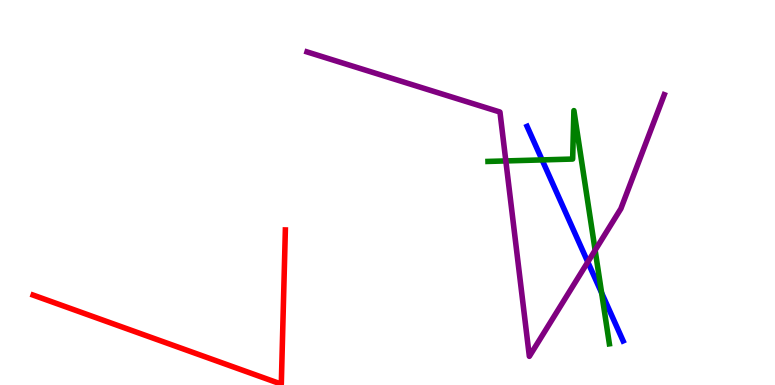[{'lines': ['blue', 'red'], 'intersections': []}, {'lines': ['green', 'red'], 'intersections': []}, {'lines': ['purple', 'red'], 'intersections': []}, {'lines': ['blue', 'green'], 'intersections': [{'x': 6.99, 'y': 5.85}, {'x': 7.76, 'y': 2.39}]}, {'lines': ['blue', 'purple'], 'intersections': [{'x': 7.58, 'y': 3.19}]}, {'lines': ['green', 'purple'], 'intersections': [{'x': 6.53, 'y': 5.82}, {'x': 7.68, 'y': 3.5}]}]